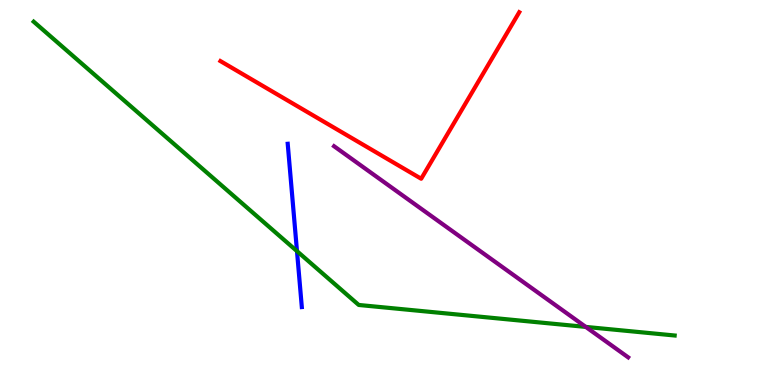[{'lines': ['blue', 'red'], 'intersections': []}, {'lines': ['green', 'red'], 'intersections': []}, {'lines': ['purple', 'red'], 'intersections': []}, {'lines': ['blue', 'green'], 'intersections': [{'x': 3.83, 'y': 3.48}]}, {'lines': ['blue', 'purple'], 'intersections': []}, {'lines': ['green', 'purple'], 'intersections': [{'x': 7.56, 'y': 1.51}]}]